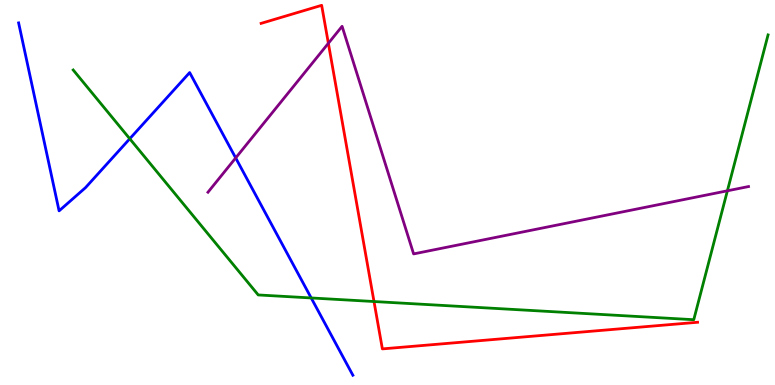[{'lines': ['blue', 'red'], 'intersections': []}, {'lines': ['green', 'red'], 'intersections': [{'x': 4.83, 'y': 2.17}]}, {'lines': ['purple', 'red'], 'intersections': [{'x': 4.24, 'y': 8.88}]}, {'lines': ['blue', 'green'], 'intersections': [{'x': 1.67, 'y': 6.4}, {'x': 4.02, 'y': 2.26}]}, {'lines': ['blue', 'purple'], 'intersections': [{'x': 3.04, 'y': 5.9}]}, {'lines': ['green', 'purple'], 'intersections': [{'x': 9.39, 'y': 5.04}]}]